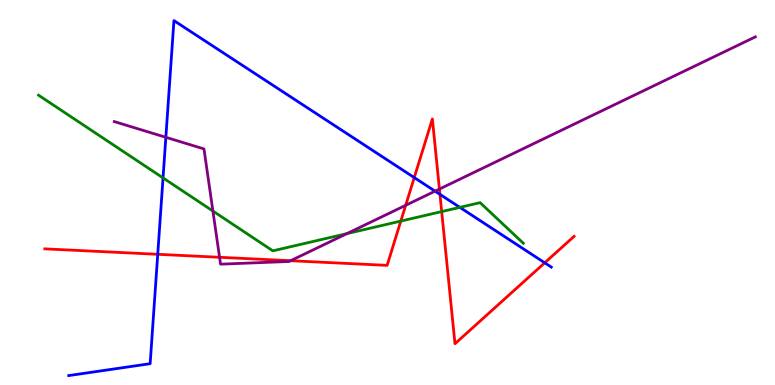[{'lines': ['blue', 'red'], 'intersections': [{'x': 2.04, 'y': 3.39}, {'x': 5.35, 'y': 5.39}, {'x': 5.68, 'y': 4.95}, {'x': 7.03, 'y': 3.17}]}, {'lines': ['green', 'red'], 'intersections': [{'x': 5.17, 'y': 4.26}, {'x': 5.7, 'y': 4.5}]}, {'lines': ['purple', 'red'], 'intersections': [{'x': 2.83, 'y': 3.32}, {'x': 3.75, 'y': 3.23}, {'x': 5.23, 'y': 4.67}, {'x': 5.67, 'y': 5.09}]}, {'lines': ['blue', 'green'], 'intersections': [{'x': 2.1, 'y': 5.38}, {'x': 5.93, 'y': 4.61}]}, {'lines': ['blue', 'purple'], 'intersections': [{'x': 2.14, 'y': 6.43}, {'x': 5.61, 'y': 5.03}]}, {'lines': ['green', 'purple'], 'intersections': [{'x': 2.75, 'y': 4.52}, {'x': 4.48, 'y': 3.93}]}]